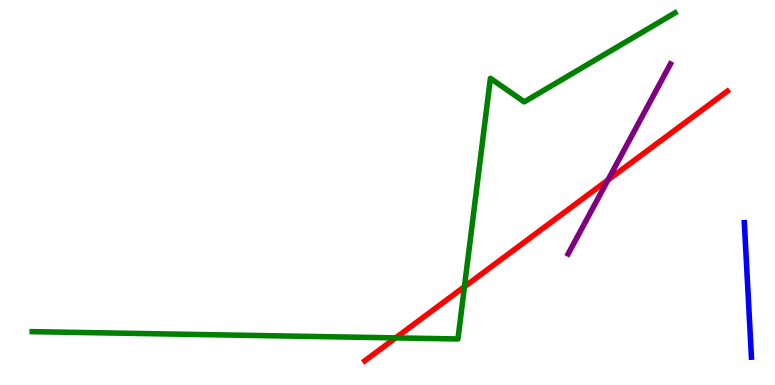[{'lines': ['blue', 'red'], 'intersections': []}, {'lines': ['green', 'red'], 'intersections': [{'x': 5.1, 'y': 1.22}, {'x': 5.99, 'y': 2.55}]}, {'lines': ['purple', 'red'], 'intersections': [{'x': 7.84, 'y': 5.33}]}, {'lines': ['blue', 'green'], 'intersections': []}, {'lines': ['blue', 'purple'], 'intersections': []}, {'lines': ['green', 'purple'], 'intersections': []}]